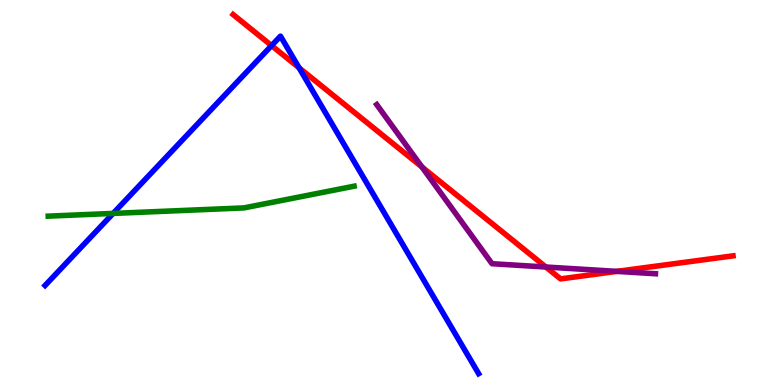[{'lines': ['blue', 'red'], 'intersections': [{'x': 3.5, 'y': 8.82}, {'x': 3.86, 'y': 8.24}]}, {'lines': ['green', 'red'], 'intersections': []}, {'lines': ['purple', 'red'], 'intersections': [{'x': 5.44, 'y': 5.66}, {'x': 7.04, 'y': 3.06}, {'x': 7.96, 'y': 2.95}]}, {'lines': ['blue', 'green'], 'intersections': [{'x': 1.46, 'y': 4.46}]}, {'lines': ['blue', 'purple'], 'intersections': []}, {'lines': ['green', 'purple'], 'intersections': []}]